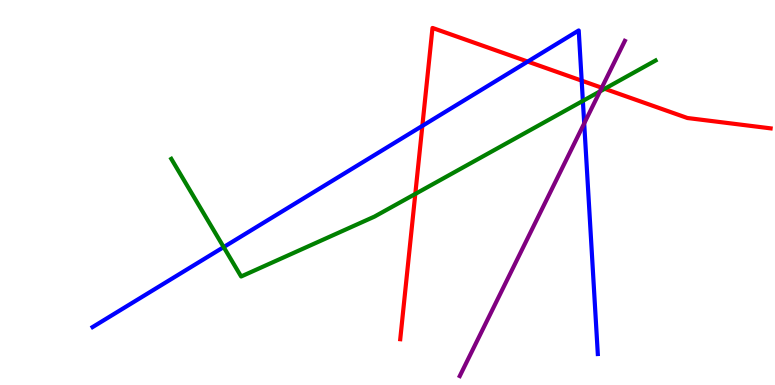[{'lines': ['blue', 'red'], 'intersections': [{'x': 5.45, 'y': 6.73}, {'x': 6.81, 'y': 8.4}, {'x': 7.51, 'y': 7.91}]}, {'lines': ['green', 'red'], 'intersections': [{'x': 5.36, 'y': 4.96}, {'x': 7.8, 'y': 7.69}]}, {'lines': ['purple', 'red'], 'intersections': [{'x': 7.76, 'y': 7.72}]}, {'lines': ['blue', 'green'], 'intersections': [{'x': 2.89, 'y': 3.58}, {'x': 7.52, 'y': 7.38}]}, {'lines': ['blue', 'purple'], 'intersections': [{'x': 7.54, 'y': 6.79}]}, {'lines': ['green', 'purple'], 'intersections': [{'x': 7.74, 'y': 7.63}]}]